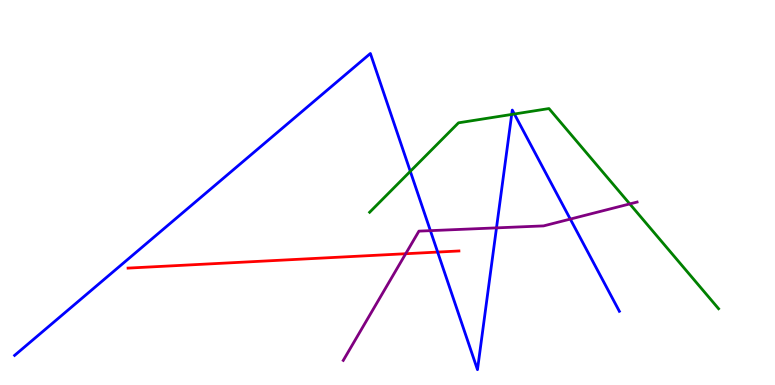[{'lines': ['blue', 'red'], 'intersections': [{'x': 5.65, 'y': 3.45}]}, {'lines': ['green', 'red'], 'intersections': []}, {'lines': ['purple', 'red'], 'intersections': [{'x': 5.23, 'y': 3.41}]}, {'lines': ['blue', 'green'], 'intersections': [{'x': 5.29, 'y': 5.55}, {'x': 6.6, 'y': 7.03}, {'x': 6.64, 'y': 7.04}]}, {'lines': ['blue', 'purple'], 'intersections': [{'x': 5.55, 'y': 4.01}, {'x': 6.41, 'y': 4.08}, {'x': 7.36, 'y': 4.31}]}, {'lines': ['green', 'purple'], 'intersections': [{'x': 8.13, 'y': 4.7}]}]